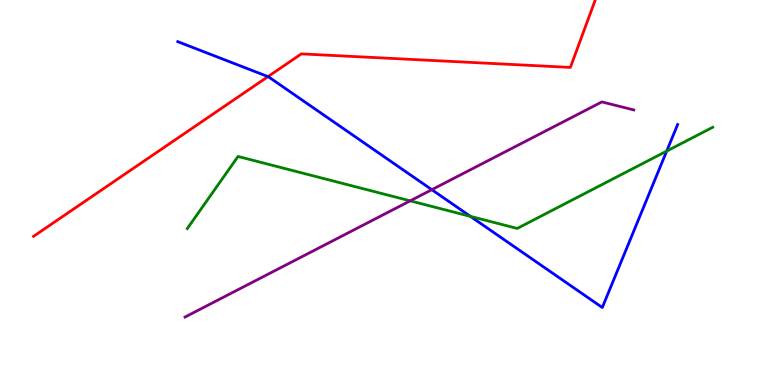[{'lines': ['blue', 'red'], 'intersections': [{'x': 3.46, 'y': 8.01}]}, {'lines': ['green', 'red'], 'intersections': []}, {'lines': ['purple', 'red'], 'intersections': []}, {'lines': ['blue', 'green'], 'intersections': [{'x': 6.07, 'y': 4.38}, {'x': 8.6, 'y': 6.08}]}, {'lines': ['blue', 'purple'], 'intersections': [{'x': 5.57, 'y': 5.07}]}, {'lines': ['green', 'purple'], 'intersections': [{'x': 5.29, 'y': 4.78}]}]